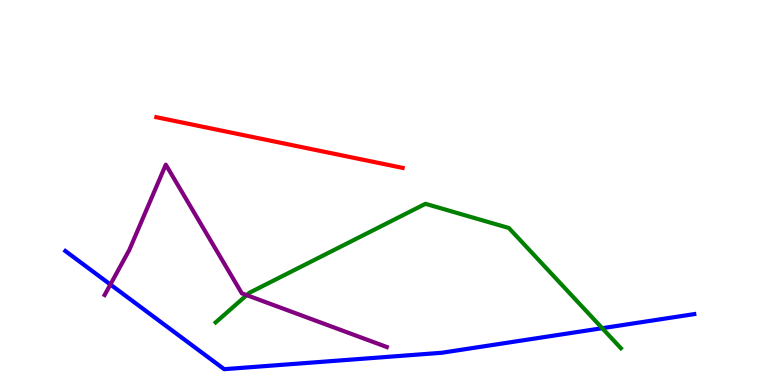[{'lines': ['blue', 'red'], 'intersections': []}, {'lines': ['green', 'red'], 'intersections': []}, {'lines': ['purple', 'red'], 'intersections': []}, {'lines': ['blue', 'green'], 'intersections': [{'x': 7.77, 'y': 1.48}]}, {'lines': ['blue', 'purple'], 'intersections': [{'x': 1.42, 'y': 2.61}]}, {'lines': ['green', 'purple'], 'intersections': [{'x': 3.18, 'y': 2.33}]}]